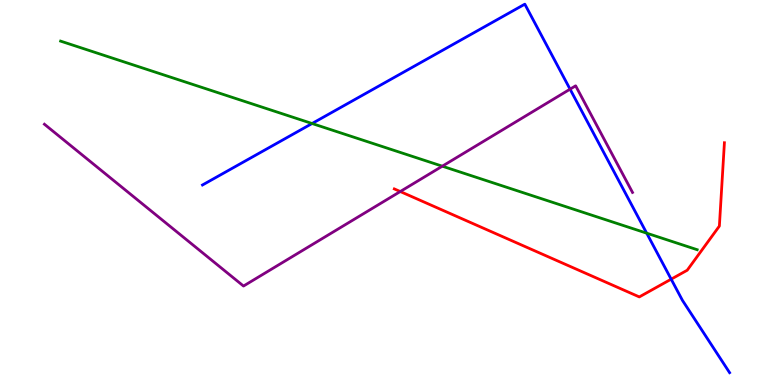[{'lines': ['blue', 'red'], 'intersections': [{'x': 8.66, 'y': 2.75}]}, {'lines': ['green', 'red'], 'intersections': []}, {'lines': ['purple', 'red'], 'intersections': [{'x': 5.16, 'y': 5.03}]}, {'lines': ['blue', 'green'], 'intersections': [{'x': 4.03, 'y': 6.79}, {'x': 8.34, 'y': 3.94}]}, {'lines': ['blue', 'purple'], 'intersections': [{'x': 7.36, 'y': 7.68}]}, {'lines': ['green', 'purple'], 'intersections': [{'x': 5.71, 'y': 5.68}]}]